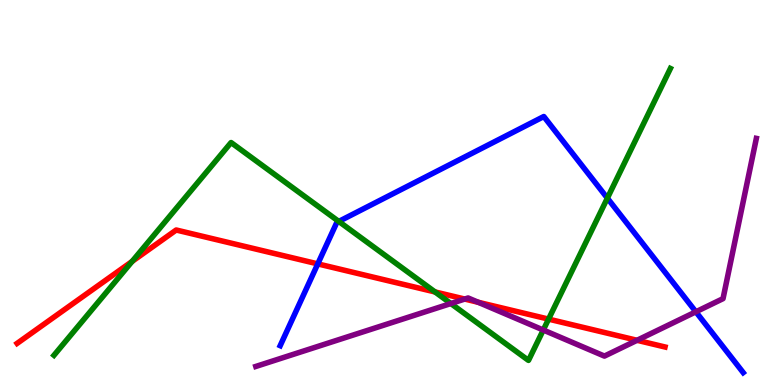[{'lines': ['blue', 'red'], 'intersections': [{'x': 4.1, 'y': 3.15}]}, {'lines': ['green', 'red'], 'intersections': [{'x': 1.7, 'y': 3.21}, {'x': 5.61, 'y': 2.42}, {'x': 7.08, 'y': 1.71}]}, {'lines': ['purple', 'red'], 'intersections': [{'x': 6.0, 'y': 2.23}, {'x': 6.17, 'y': 2.15}, {'x': 8.22, 'y': 1.16}]}, {'lines': ['blue', 'green'], 'intersections': [{'x': 4.37, 'y': 4.25}, {'x': 7.84, 'y': 4.85}]}, {'lines': ['blue', 'purple'], 'intersections': [{'x': 8.98, 'y': 1.9}]}, {'lines': ['green', 'purple'], 'intersections': [{'x': 5.82, 'y': 2.12}, {'x': 7.01, 'y': 1.43}]}]